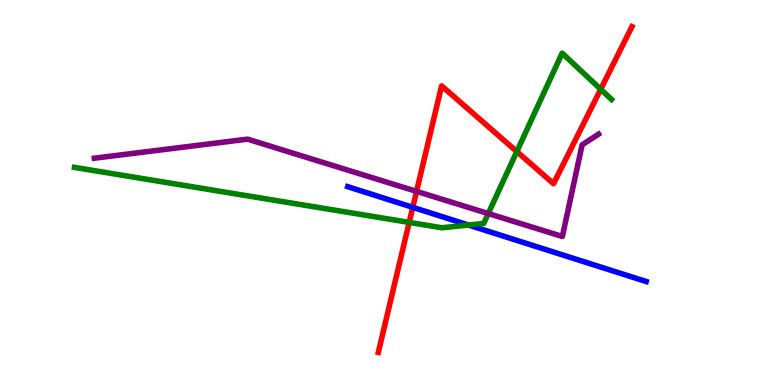[{'lines': ['blue', 'red'], 'intersections': [{'x': 5.33, 'y': 4.61}]}, {'lines': ['green', 'red'], 'intersections': [{'x': 5.28, 'y': 4.22}, {'x': 6.67, 'y': 6.06}, {'x': 7.75, 'y': 7.68}]}, {'lines': ['purple', 'red'], 'intersections': [{'x': 5.37, 'y': 5.03}]}, {'lines': ['blue', 'green'], 'intersections': [{'x': 6.04, 'y': 4.15}]}, {'lines': ['blue', 'purple'], 'intersections': []}, {'lines': ['green', 'purple'], 'intersections': [{'x': 6.3, 'y': 4.45}]}]